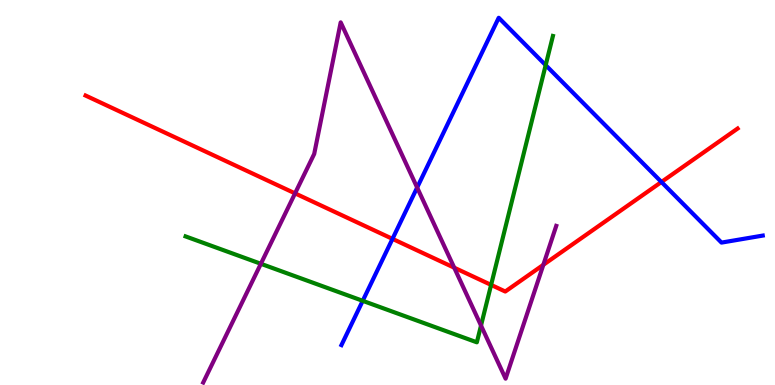[{'lines': ['blue', 'red'], 'intersections': [{'x': 5.06, 'y': 3.8}, {'x': 8.53, 'y': 5.27}]}, {'lines': ['green', 'red'], 'intersections': [{'x': 6.34, 'y': 2.6}]}, {'lines': ['purple', 'red'], 'intersections': [{'x': 3.81, 'y': 4.98}, {'x': 5.86, 'y': 3.05}, {'x': 7.01, 'y': 3.12}]}, {'lines': ['blue', 'green'], 'intersections': [{'x': 4.68, 'y': 2.19}, {'x': 7.04, 'y': 8.31}]}, {'lines': ['blue', 'purple'], 'intersections': [{'x': 5.38, 'y': 5.13}]}, {'lines': ['green', 'purple'], 'intersections': [{'x': 3.37, 'y': 3.15}, {'x': 6.21, 'y': 1.54}]}]